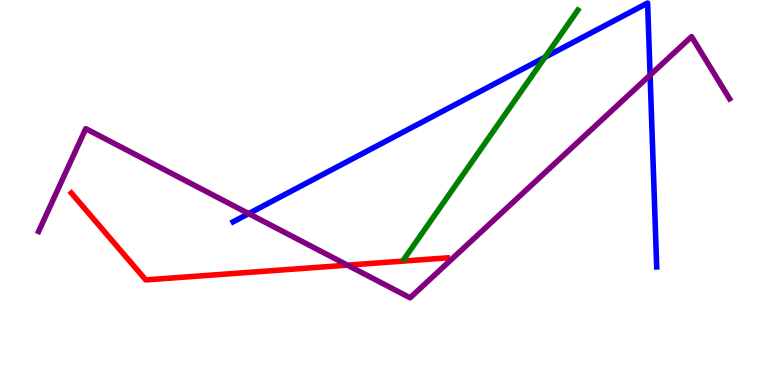[{'lines': ['blue', 'red'], 'intersections': []}, {'lines': ['green', 'red'], 'intersections': []}, {'lines': ['purple', 'red'], 'intersections': [{'x': 4.48, 'y': 3.11}]}, {'lines': ['blue', 'green'], 'intersections': [{'x': 7.03, 'y': 8.51}]}, {'lines': ['blue', 'purple'], 'intersections': [{'x': 3.21, 'y': 4.45}, {'x': 8.39, 'y': 8.05}]}, {'lines': ['green', 'purple'], 'intersections': []}]